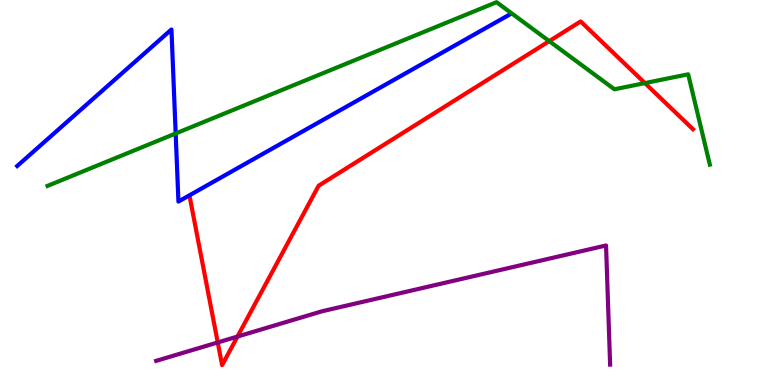[{'lines': ['blue', 'red'], 'intersections': []}, {'lines': ['green', 'red'], 'intersections': [{'x': 7.09, 'y': 8.93}, {'x': 8.32, 'y': 7.84}]}, {'lines': ['purple', 'red'], 'intersections': [{'x': 2.81, 'y': 1.11}, {'x': 3.06, 'y': 1.26}]}, {'lines': ['blue', 'green'], 'intersections': [{'x': 2.27, 'y': 6.53}]}, {'lines': ['blue', 'purple'], 'intersections': []}, {'lines': ['green', 'purple'], 'intersections': []}]